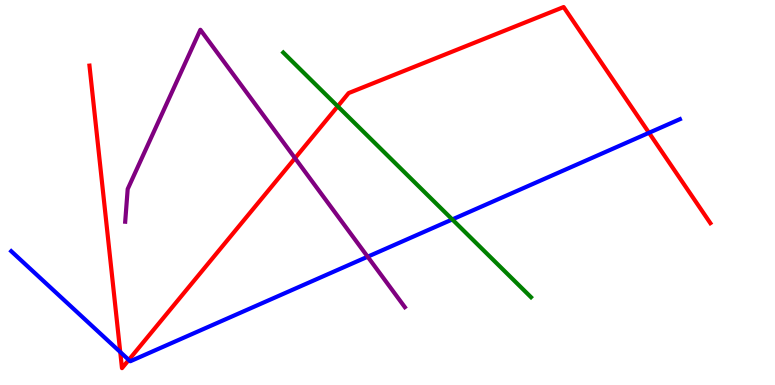[{'lines': ['blue', 'red'], 'intersections': [{'x': 1.55, 'y': 0.857}, {'x': 1.66, 'y': 0.652}, {'x': 8.37, 'y': 6.55}]}, {'lines': ['green', 'red'], 'intersections': [{'x': 4.36, 'y': 7.24}]}, {'lines': ['purple', 'red'], 'intersections': [{'x': 3.81, 'y': 5.89}]}, {'lines': ['blue', 'green'], 'intersections': [{'x': 5.84, 'y': 4.3}]}, {'lines': ['blue', 'purple'], 'intersections': [{'x': 4.74, 'y': 3.33}]}, {'lines': ['green', 'purple'], 'intersections': []}]